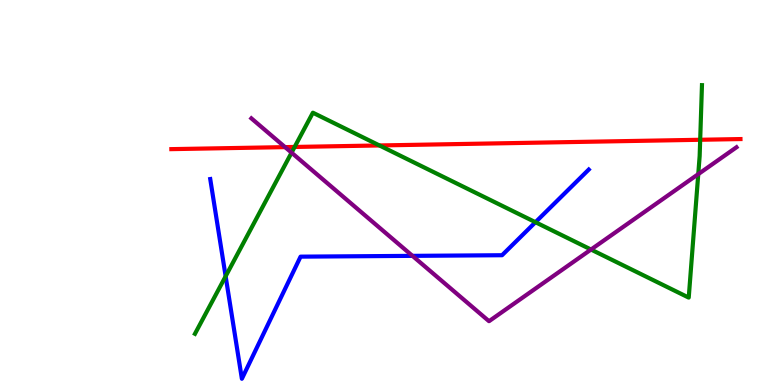[{'lines': ['blue', 'red'], 'intersections': []}, {'lines': ['green', 'red'], 'intersections': [{'x': 3.8, 'y': 6.18}, {'x': 4.9, 'y': 6.22}, {'x': 9.03, 'y': 6.37}]}, {'lines': ['purple', 'red'], 'intersections': [{'x': 3.68, 'y': 6.18}]}, {'lines': ['blue', 'green'], 'intersections': [{'x': 2.91, 'y': 2.82}, {'x': 6.91, 'y': 4.23}]}, {'lines': ['blue', 'purple'], 'intersections': [{'x': 5.32, 'y': 3.35}]}, {'lines': ['green', 'purple'], 'intersections': [{'x': 3.76, 'y': 6.03}, {'x': 7.63, 'y': 3.52}, {'x': 9.01, 'y': 5.48}]}]